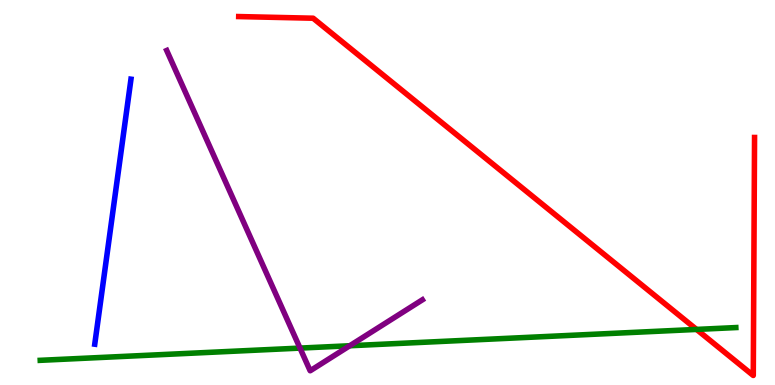[{'lines': ['blue', 'red'], 'intersections': []}, {'lines': ['green', 'red'], 'intersections': [{'x': 8.99, 'y': 1.44}]}, {'lines': ['purple', 'red'], 'intersections': []}, {'lines': ['blue', 'green'], 'intersections': []}, {'lines': ['blue', 'purple'], 'intersections': []}, {'lines': ['green', 'purple'], 'intersections': [{'x': 3.87, 'y': 0.959}, {'x': 4.51, 'y': 1.02}]}]